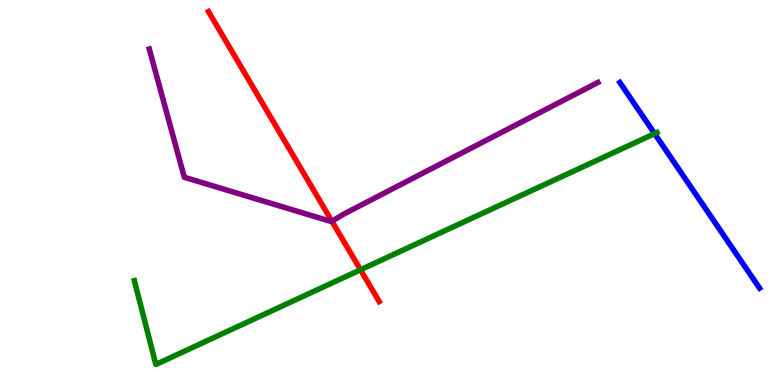[{'lines': ['blue', 'red'], 'intersections': []}, {'lines': ['green', 'red'], 'intersections': [{'x': 4.65, 'y': 2.99}]}, {'lines': ['purple', 'red'], 'intersections': [{'x': 4.28, 'y': 4.25}]}, {'lines': ['blue', 'green'], 'intersections': [{'x': 8.45, 'y': 6.53}]}, {'lines': ['blue', 'purple'], 'intersections': []}, {'lines': ['green', 'purple'], 'intersections': []}]